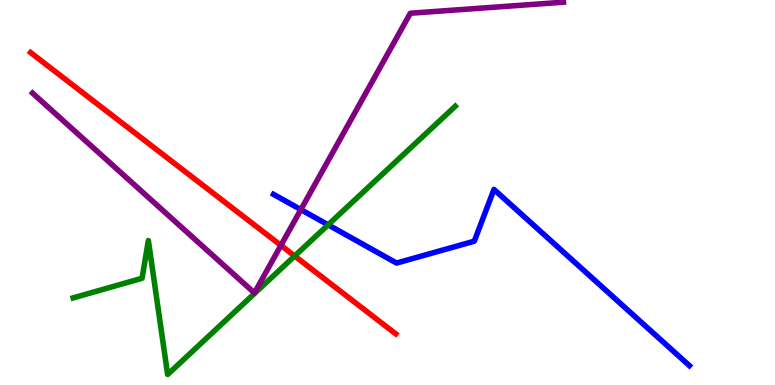[{'lines': ['blue', 'red'], 'intersections': []}, {'lines': ['green', 'red'], 'intersections': [{'x': 3.8, 'y': 3.35}]}, {'lines': ['purple', 'red'], 'intersections': [{'x': 3.62, 'y': 3.63}]}, {'lines': ['blue', 'green'], 'intersections': [{'x': 4.23, 'y': 4.16}]}, {'lines': ['blue', 'purple'], 'intersections': [{'x': 3.88, 'y': 4.56}]}, {'lines': ['green', 'purple'], 'intersections': []}]